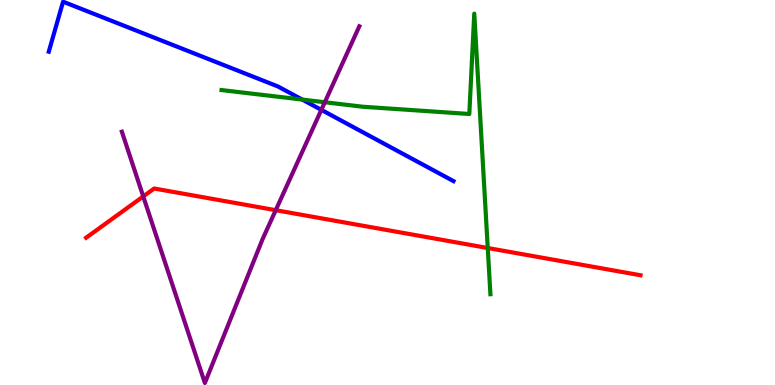[{'lines': ['blue', 'red'], 'intersections': []}, {'lines': ['green', 'red'], 'intersections': [{'x': 6.29, 'y': 3.56}]}, {'lines': ['purple', 'red'], 'intersections': [{'x': 1.85, 'y': 4.9}, {'x': 3.56, 'y': 4.54}]}, {'lines': ['blue', 'green'], 'intersections': [{'x': 3.9, 'y': 7.41}]}, {'lines': ['blue', 'purple'], 'intersections': [{'x': 4.15, 'y': 7.15}]}, {'lines': ['green', 'purple'], 'intersections': [{'x': 4.19, 'y': 7.34}]}]